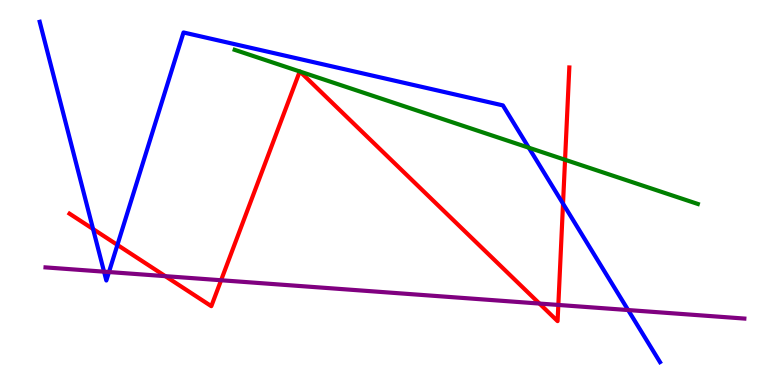[{'lines': ['blue', 'red'], 'intersections': [{'x': 1.2, 'y': 4.05}, {'x': 1.51, 'y': 3.64}, {'x': 7.26, 'y': 4.71}]}, {'lines': ['green', 'red'], 'intersections': [{'x': 3.87, 'y': 8.14}, {'x': 3.87, 'y': 8.14}, {'x': 7.29, 'y': 5.85}]}, {'lines': ['purple', 'red'], 'intersections': [{'x': 2.13, 'y': 2.83}, {'x': 2.85, 'y': 2.72}, {'x': 6.96, 'y': 2.12}, {'x': 7.2, 'y': 2.08}]}, {'lines': ['blue', 'green'], 'intersections': [{'x': 6.82, 'y': 6.16}]}, {'lines': ['blue', 'purple'], 'intersections': [{'x': 1.34, 'y': 2.94}, {'x': 1.41, 'y': 2.93}, {'x': 8.11, 'y': 1.95}]}, {'lines': ['green', 'purple'], 'intersections': []}]